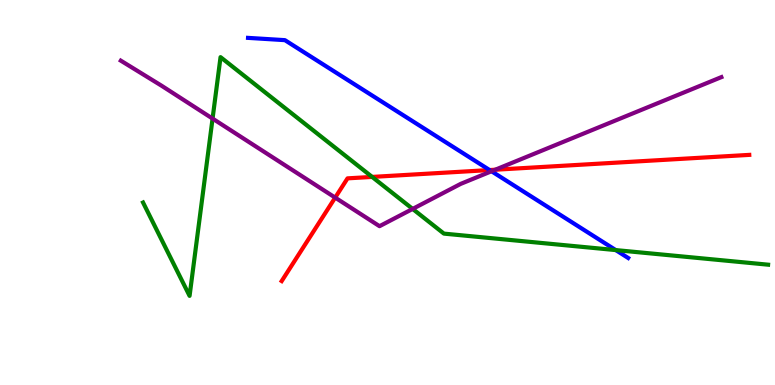[{'lines': ['blue', 'red'], 'intersections': [{'x': 6.32, 'y': 5.58}]}, {'lines': ['green', 'red'], 'intersections': [{'x': 4.8, 'y': 5.4}]}, {'lines': ['purple', 'red'], 'intersections': [{'x': 4.33, 'y': 4.87}, {'x': 6.39, 'y': 5.59}]}, {'lines': ['blue', 'green'], 'intersections': [{'x': 7.95, 'y': 3.5}]}, {'lines': ['blue', 'purple'], 'intersections': [{'x': 6.34, 'y': 5.55}]}, {'lines': ['green', 'purple'], 'intersections': [{'x': 2.74, 'y': 6.92}, {'x': 5.32, 'y': 4.57}]}]